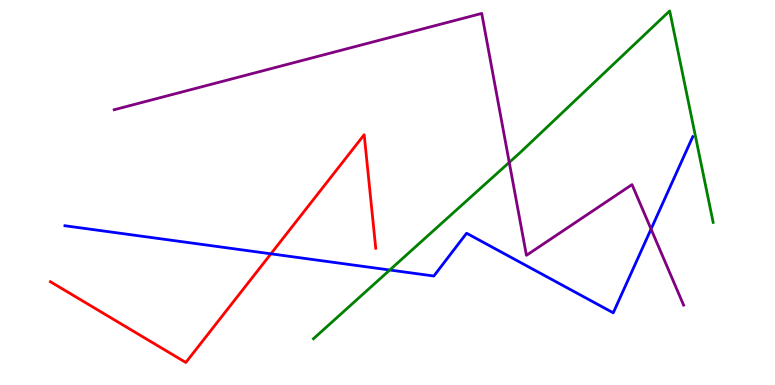[{'lines': ['blue', 'red'], 'intersections': [{'x': 3.5, 'y': 3.41}]}, {'lines': ['green', 'red'], 'intersections': []}, {'lines': ['purple', 'red'], 'intersections': []}, {'lines': ['blue', 'green'], 'intersections': [{'x': 5.03, 'y': 2.99}]}, {'lines': ['blue', 'purple'], 'intersections': [{'x': 8.4, 'y': 4.05}]}, {'lines': ['green', 'purple'], 'intersections': [{'x': 6.57, 'y': 5.78}]}]